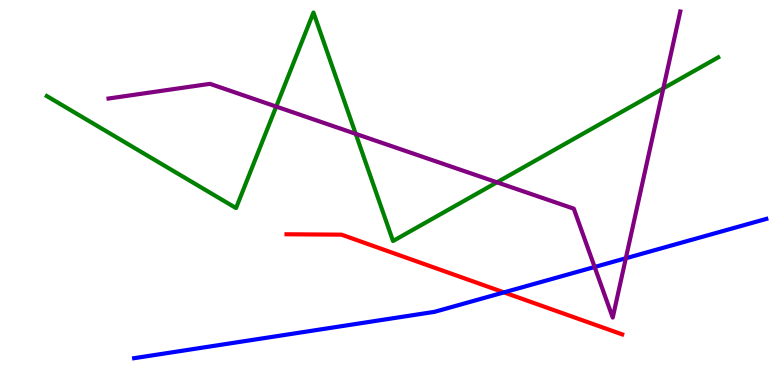[{'lines': ['blue', 'red'], 'intersections': [{'x': 6.5, 'y': 2.41}]}, {'lines': ['green', 'red'], 'intersections': []}, {'lines': ['purple', 'red'], 'intersections': []}, {'lines': ['blue', 'green'], 'intersections': []}, {'lines': ['blue', 'purple'], 'intersections': [{'x': 7.67, 'y': 3.07}, {'x': 8.08, 'y': 3.29}]}, {'lines': ['green', 'purple'], 'intersections': [{'x': 3.56, 'y': 7.23}, {'x': 4.59, 'y': 6.52}, {'x': 6.41, 'y': 5.26}, {'x': 8.56, 'y': 7.71}]}]